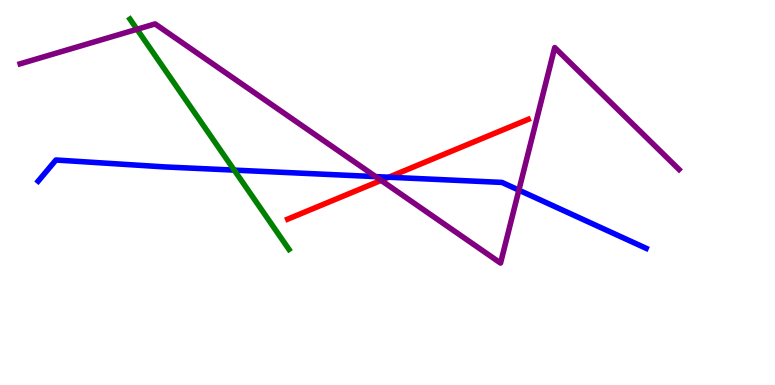[{'lines': ['blue', 'red'], 'intersections': [{'x': 5.02, 'y': 5.4}]}, {'lines': ['green', 'red'], 'intersections': []}, {'lines': ['purple', 'red'], 'intersections': [{'x': 4.92, 'y': 5.31}]}, {'lines': ['blue', 'green'], 'intersections': [{'x': 3.02, 'y': 5.58}]}, {'lines': ['blue', 'purple'], 'intersections': [{'x': 4.85, 'y': 5.41}, {'x': 6.7, 'y': 5.06}]}, {'lines': ['green', 'purple'], 'intersections': [{'x': 1.77, 'y': 9.24}]}]